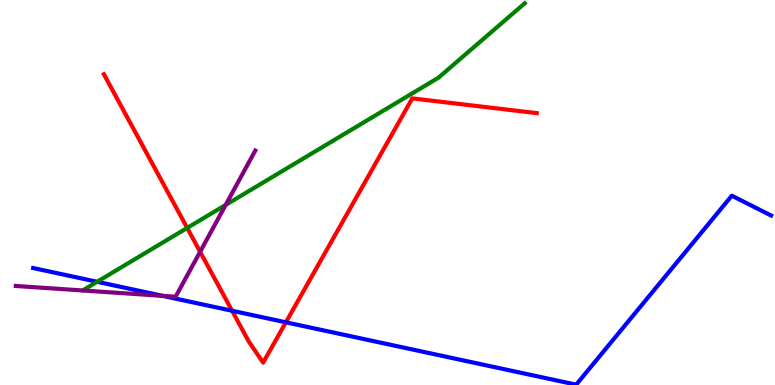[{'lines': ['blue', 'red'], 'intersections': [{'x': 2.99, 'y': 1.93}, {'x': 3.69, 'y': 1.63}]}, {'lines': ['green', 'red'], 'intersections': [{'x': 2.42, 'y': 4.08}]}, {'lines': ['purple', 'red'], 'intersections': [{'x': 2.58, 'y': 3.46}]}, {'lines': ['blue', 'green'], 'intersections': [{'x': 1.25, 'y': 2.68}]}, {'lines': ['blue', 'purple'], 'intersections': [{'x': 2.1, 'y': 2.31}]}, {'lines': ['green', 'purple'], 'intersections': [{'x': 2.91, 'y': 4.68}]}]